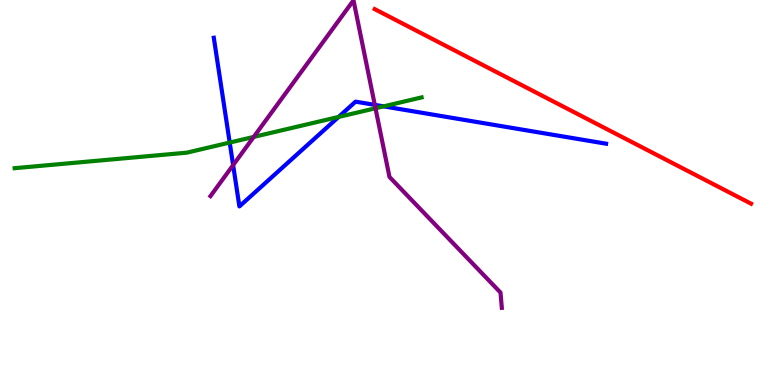[{'lines': ['blue', 'red'], 'intersections': []}, {'lines': ['green', 'red'], 'intersections': []}, {'lines': ['purple', 'red'], 'intersections': []}, {'lines': ['blue', 'green'], 'intersections': [{'x': 2.96, 'y': 6.3}, {'x': 4.37, 'y': 6.96}, {'x': 4.95, 'y': 7.24}]}, {'lines': ['blue', 'purple'], 'intersections': [{'x': 3.01, 'y': 5.71}, {'x': 4.84, 'y': 7.28}]}, {'lines': ['green', 'purple'], 'intersections': [{'x': 3.27, 'y': 6.44}, {'x': 4.84, 'y': 7.19}]}]